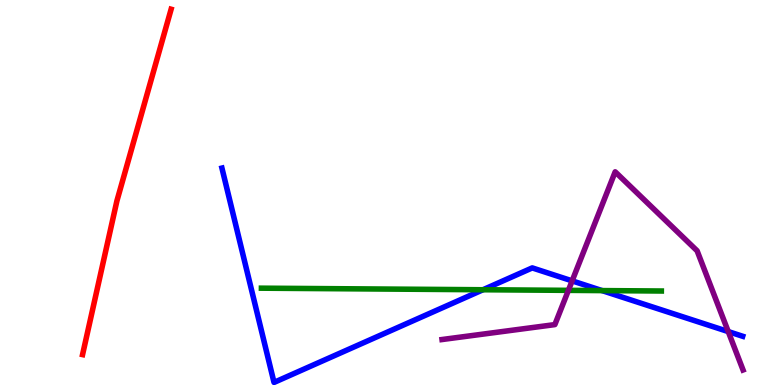[{'lines': ['blue', 'red'], 'intersections': []}, {'lines': ['green', 'red'], 'intersections': []}, {'lines': ['purple', 'red'], 'intersections': []}, {'lines': ['blue', 'green'], 'intersections': [{'x': 6.23, 'y': 2.47}, {'x': 7.77, 'y': 2.45}]}, {'lines': ['blue', 'purple'], 'intersections': [{'x': 7.38, 'y': 2.7}, {'x': 9.4, 'y': 1.39}]}, {'lines': ['green', 'purple'], 'intersections': [{'x': 7.33, 'y': 2.46}]}]